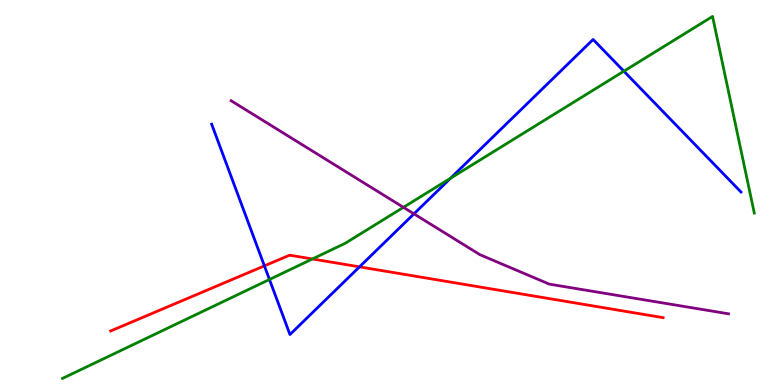[{'lines': ['blue', 'red'], 'intersections': [{'x': 3.41, 'y': 3.09}, {'x': 4.64, 'y': 3.07}]}, {'lines': ['green', 'red'], 'intersections': [{'x': 4.03, 'y': 3.27}]}, {'lines': ['purple', 'red'], 'intersections': []}, {'lines': ['blue', 'green'], 'intersections': [{'x': 3.48, 'y': 2.74}, {'x': 5.81, 'y': 5.37}, {'x': 8.05, 'y': 8.15}]}, {'lines': ['blue', 'purple'], 'intersections': [{'x': 5.34, 'y': 4.45}]}, {'lines': ['green', 'purple'], 'intersections': [{'x': 5.21, 'y': 4.61}]}]